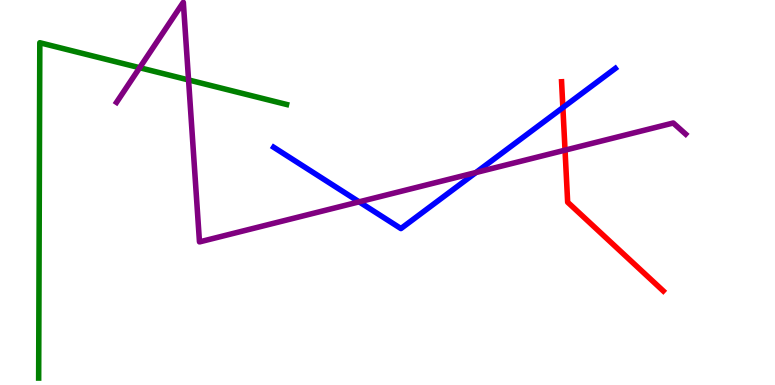[{'lines': ['blue', 'red'], 'intersections': [{'x': 7.26, 'y': 7.21}]}, {'lines': ['green', 'red'], 'intersections': []}, {'lines': ['purple', 'red'], 'intersections': [{'x': 7.29, 'y': 6.1}]}, {'lines': ['blue', 'green'], 'intersections': []}, {'lines': ['blue', 'purple'], 'intersections': [{'x': 4.63, 'y': 4.76}, {'x': 6.14, 'y': 5.52}]}, {'lines': ['green', 'purple'], 'intersections': [{'x': 1.8, 'y': 8.24}, {'x': 2.43, 'y': 7.92}]}]